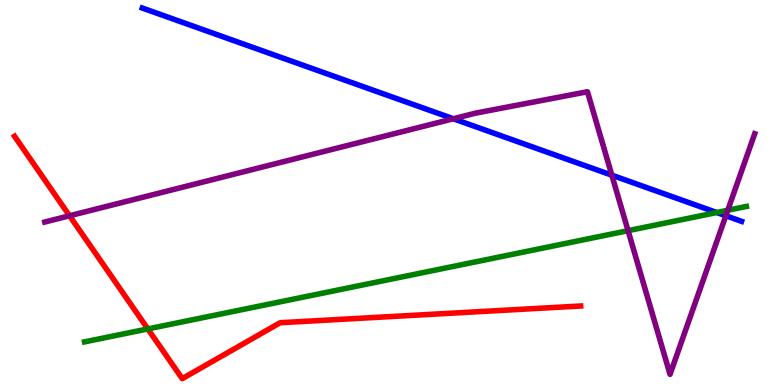[{'lines': ['blue', 'red'], 'intersections': []}, {'lines': ['green', 'red'], 'intersections': [{'x': 1.91, 'y': 1.46}]}, {'lines': ['purple', 'red'], 'intersections': [{'x': 0.897, 'y': 4.4}]}, {'lines': ['blue', 'green'], 'intersections': [{'x': 9.25, 'y': 4.48}]}, {'lines': ['blue', 'purple'], 'intersections': [{'x': 5.85, 'y': 6.92}, {'x': 7.89, 'y': 5.45}, {'x': 9.37, 'y': 4.4}]}, {'lines': ['green', 'purple'], 'intersections': [{'x': 8.1, 'y': 4.01}, {'x': 9.39, 'y': 4.54}]}]